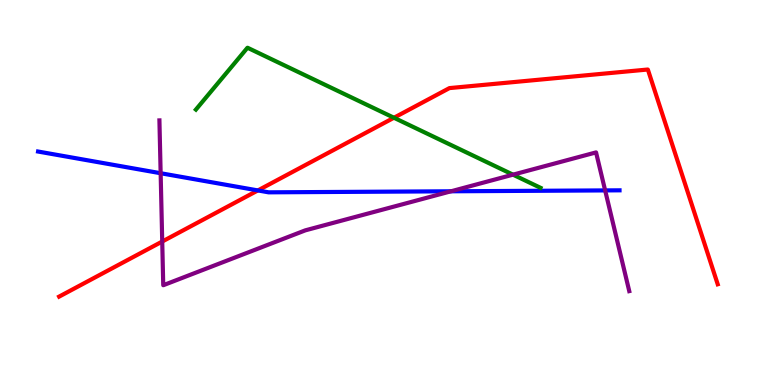[{'lines': ['blue', 'red'], 'intersections': [{'x': 3.33, 'y': 5.05}]}, {'lines': ['green', 'red'], 'intersections': [{'x': 5.08, 'y': 6.94}]}, {'lines': ['purple', 'red'], 'intersections': [{'x': 2.09, 'y': 3.73}]}, {'lines': ['blue', 'green'], 'intersections': []}, {'lines': ['blue', 'purple'], 'intersections': [{'x': 2.07, 'y': 5.5}, {'x': 5.82, 'y': 5.03}, {'x': 7.81, 'y': 5.05}]}, {'lines': ['green', 'purple'], 'intersections': [{'x': 6.62, 'y': 5.46}]}]